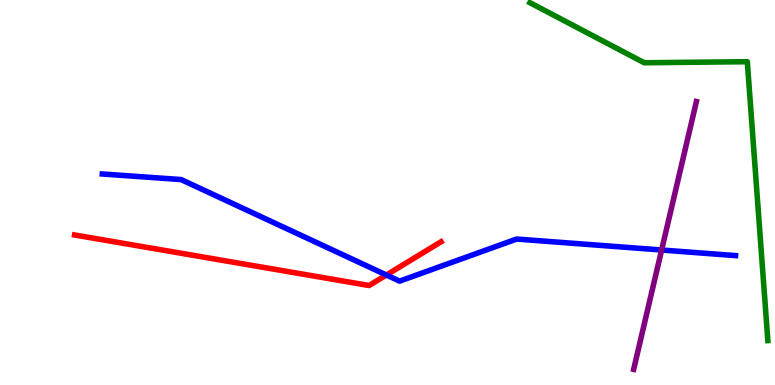[{'lines': ['blue', 'red'], 'intersections': [{'x': 4.99, 'y': 2.86}]}, {'lines': ['green', 'red'], 'intersections': []}, {'lines': ['purple', 'red'], 'intersections': []}, {'lines': ['blue', 'green'], 'intersections': []}, {'lines': ['blue', 'purple'], 'intersections': [{'x': 8.54, 'y': 3.51}]}, {'lines': ['green', 'purple'], 'intersections': []}]